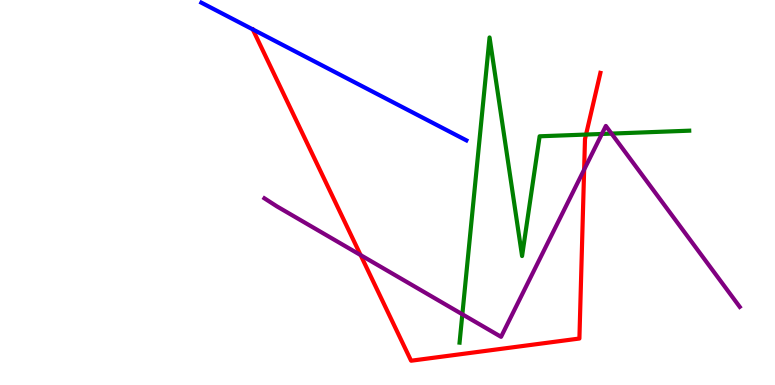[{'lines': ['blue', 'red'], 'intersections': []}, {'lines': ['green', 'red'], 'intersections': [{'x': 7.56, 'y': 6.51}]}, {'lines': ['purple', 'red'], 'intersections': [{'x': 4.65, 'y': 3.37}, {'x': 7.54, 'y': 5.59}]}, {'lines': ['blue', 'green'], 'intersections': []}, {'lines': ['blue', 'purple'], 'intersections': []}, {'lines': ['green', 'purple'], 'intersections': [{'x': 5.97, 'y': 1.84}, {'x': 7.77, 'y': 6.52}, {'x': 7.89, 'y': 6.53}]}]